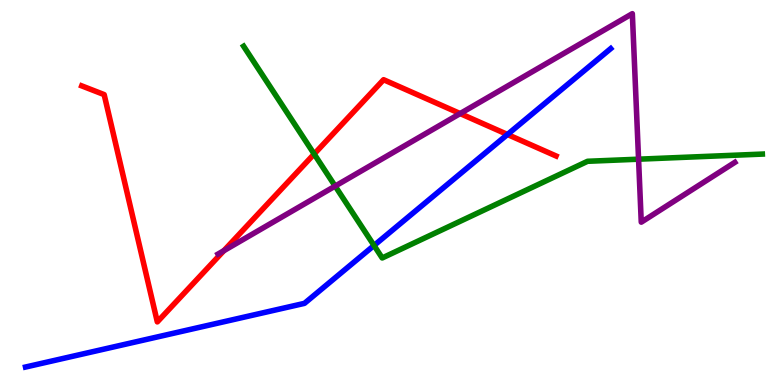[{'lines': ['blue', 'red'], 'intersections': [{'x': 6.55, 'y': 6.51}]}, {'lines': ['green', 'red'], 'intersections': [{'x': 4.05, 'y': 6.0}]}, {'lines': ['purple', 'red'], 'intersections': [{'x': 2.89, 'y': 3.49}, {'x': 5.94, 'y': 7.05}]}, {'lines': ['blue', 'green'], 'intersections': [{'x': 4.83, 'y': 3.62}]}, {'lines': ['blue', 'purple'], 'intersections': []}, {'lines': ['green', 'purple'], 'intersections': [{'x': 4.32, 'y': 5.17}, {'x': 8.24, 'y': 5.87}]}]